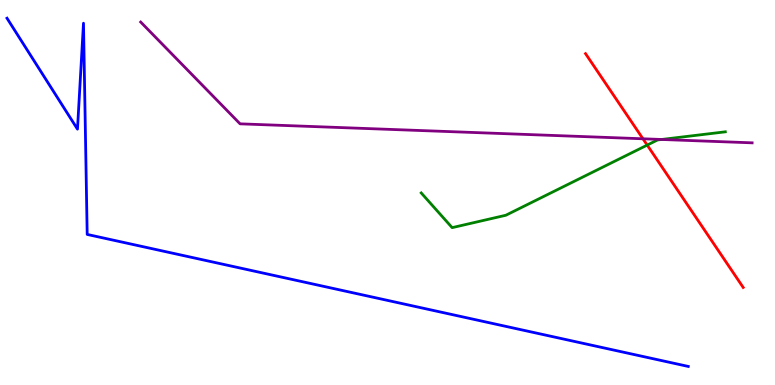[{'lines': ['blue', 'red'], 'intersections': []}, {'lines': ['green', 'red'], 'intersections': [{'x': 8.35, 'y': 6.23}]}, {'lines': ['purple', 'red'], 'intersections': [{'x': 8.3, 'y': 6.4}]}, {'lines': ['blue', 'green'], 'intersections': []}, {'lines': ['blue', 'purple'], 'intersections': []}, {'lines': ['green', 'purple'], 'intersections': [{'x': 8.54, 'y': 6.38}]}]